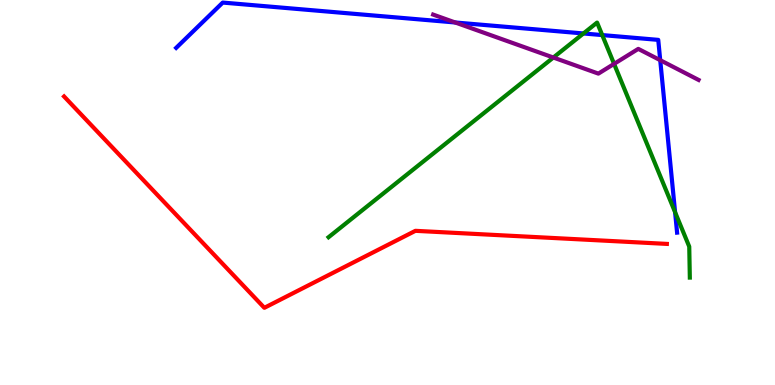[{'lines': ['blue', 'red'], 'intersections': []}, {'lines': ['green', 'red'], 'intersections': []}, {'lines': ['purple', 'red'], 'intersections': []}, {'lines': ['blue', 'green'], 'intersections': [{'x': 7.53, 'y': 9.13}, {'x': 7.77, 'y': 9.09}, {'x': 8.71, 'y': 4.49}]}, {'lines': ['blue', 'purple'], 'intersections': [{'x': 5.87, 'y': 9.42}, {'x': 8.52, 'y': 8.44}]}, {'lines': ['green', 'purple'], 'intersections': [{'x': 7.14, 'y': 8.51}, {'x': 7.92, 'y': 8.34}]}]